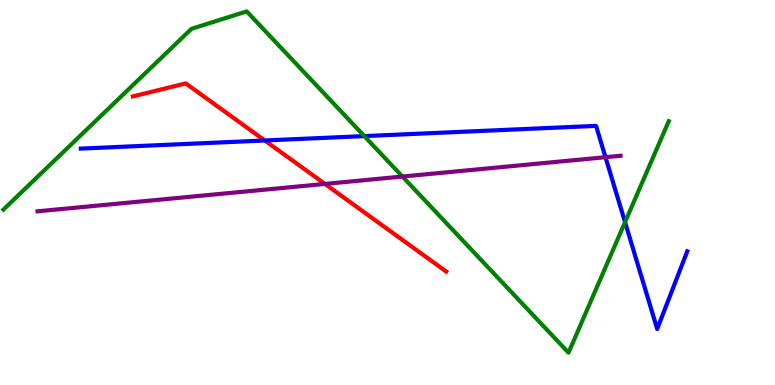[{'lines': ['blue', 'red'], 'intersections': [{'x': 3.42, 'y': 6.35}]}, {'lines': ['green', 'red'], 'intersections': []}, {'lines': ['purple', 'red'], 'intersections': [{'x': 4.19, 'y': 5.22}]}, {'lines': ['blue', 'green'], 'intersections': [{'x': 4.7, 'y': 6.47}, {'x': 8.06, 'y': 4.23}]}, {'lines': ['blue', 'purple'], 'intersections': [{'x': 7.81, 'y': 5.92}]}, {'lines': ['green', 'purple'], 'intersections': [{'x': 5.19, 'y': 5.41}]}]